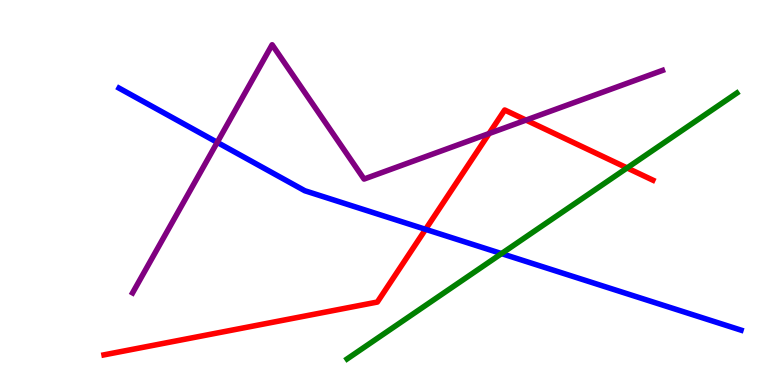[{'lines': ['blue', 'red'], 'intersections': [{'x': 5.49, 'y': 4.04}]}, {'lines': ['green', 'red'], 'intersections': [{'x': 8.09, 'y': 5.64}]}, {'lines': ['purple', 'red'], 'intersections': [{'x': 6.31, 'y': 6.53}, {'x': 6.79, 'y': 6.88}]}, {'lines': ['blue', 'green'], 'intersections': [{'x': 6.47, 'y': 3.41}]}, {'lines': ['blue', 'purple'], 'intersections': [{'x': 2.8, 'y': 6.3}]}, {'lines': ['green', 'purple'], 'intersections': []}]